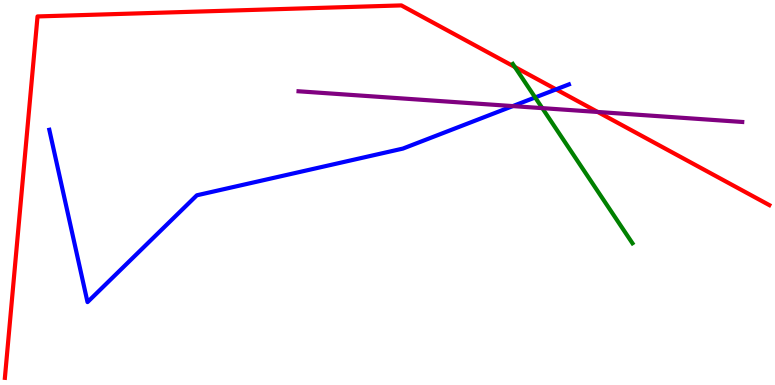[{'lines': ['blue', 'red'], 'intersections': [{'x': 7.18, 'y': 7.68}]}, {'lines': ['green', 'red'], 'intersections': [{'x': 6.64, 'y': 8.26}]}, {'lines': ['purple', 'red'], 'intersections': [{'x': 7.71, 'y': 7.09}]}, {'lines': ['blue', 'green'], 'intersections': [{'x': 6.91, 'y': 7.47}]}, {'lines': ['blue', 'purple'], 'intersections': [{'x': 6.62, 'y': 7.24}]}, {'lines': ['green', 'purple'], 'intersections': [{'x': 7.0, 'y': 7.19}]}]